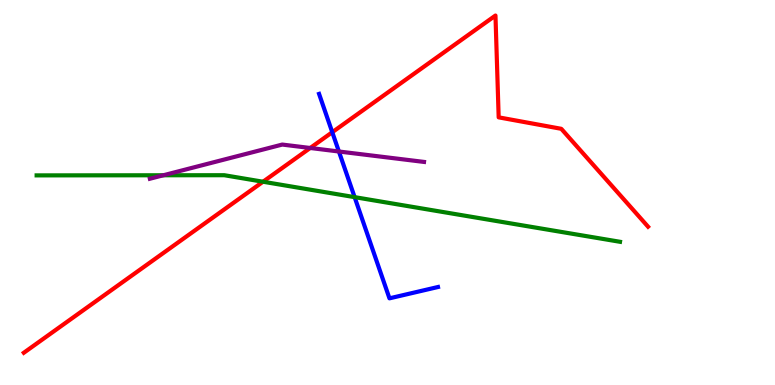[{'lines': ['blue', 'red'], 'intersections': [{'x': 4.29, 'y': 6.57}]}, {'lines': ['green', 'red'], 'intersections': [{'x': 3.39, 'y': 5.28}]}, {'lines': ['purple', 'red'], 'intersections': [{'x': 4.0, 'y': 6.16}]}, {'lines': ['blue', 'green'], 'intersections': [{'x': 4.58, 'y': 4.88}]}, {'lines': ['blue', 'purple'], 'intersections': [{'x': 4.37, 'y': 6.06}]}, {'lines': ['green', 'purple'], 'intersections': [{'x': 2.11, 'y': 5.45}]}]